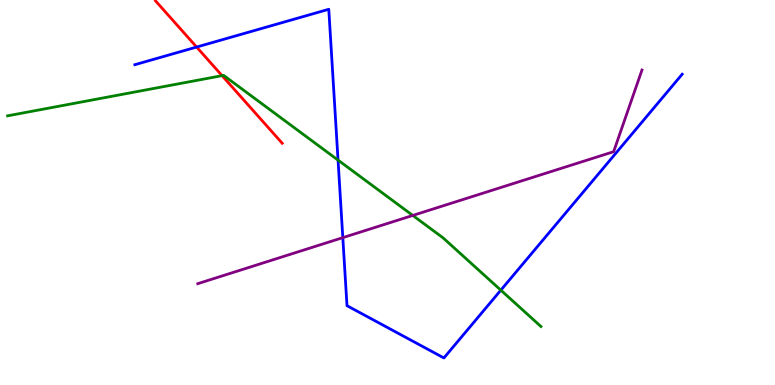[{'lines': ['blue', 'red'], 'intersections': [{'x': 2.54, 'y': 8.78}]}, {'lines': ['green', 'red'], 'intersections': [{'x': 2.87, 'y': 8.03}]}, {'lines': ['purple', 'red'], 'intersections': []}, {'lines': ['blue', 'green'], 'intersections': [{'x': 4.36, 'y': 5.84}, {'x': 6.46, 'y': 2.46}]}, {'lines': ['blue', 'purple'], 'intersections': [{'x': 4.42, 'y': 3.83}]}, {'lines': ['green', 'purple'], 'intersections': [{'x': 5.33, 'y': 4.4}]}]